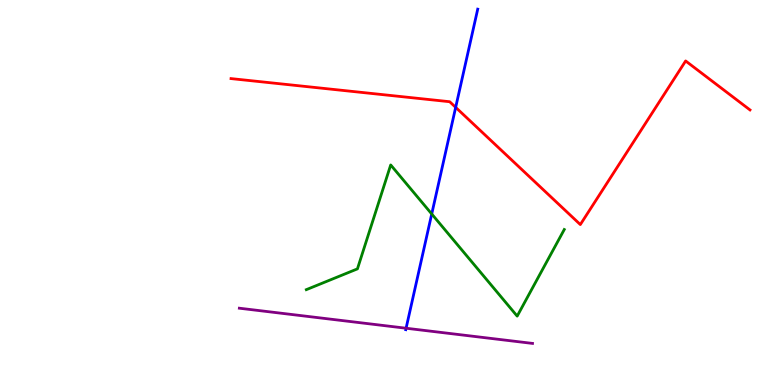[{'lines': ['blue', 'red'], 'intersections': [{'x': 5.88, 'y': 7.21}]}, {'lines': ['green', 'red'], 'intersections': []}, {'lines': ['purple', 'red'], 'intersections': []}, {'lines': ['blue', 'green'], 'intersections': [{'x': 5.57, 'y': 4.44}]}, {'lines': ['blue', 'purple'], 'intersections': [{'x': 5.24, 'y': 1.47}]}, {'lines': ['green', 'purple'], 'intersections': []}]